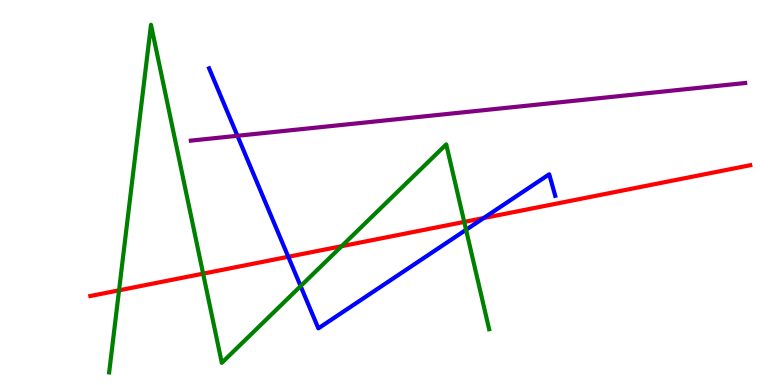[{'lines': ['blue', 'red'], 'intersections': [{'x': 3.72, 'y': 3.33}, {'x': 6.24, 'y': 4.34}]}, {'lines': ['green', 'red'], 'intersections': [{'x': 1.54, 'y': 2.46}, {'x': 2.62, 'y': 2.89}, {'x': 4.41, 'y': 3.6}, {'x': 5.99, 'y': 4.24}]}, {'lines': ['purple', 'red'], 'intersections': []}, {'lines': ['blue', 'green'], 'intersections': [{'x': 3.88, 'y': 2.57}, {'x': 6.01, 'y': 4.03}]}, {'lines': ['blue', 'purple'], 'intersections': [{'x': 3.06, 'y': 6.47}]}, {'lines': ['green', 'purple'], 'intersections': []}]